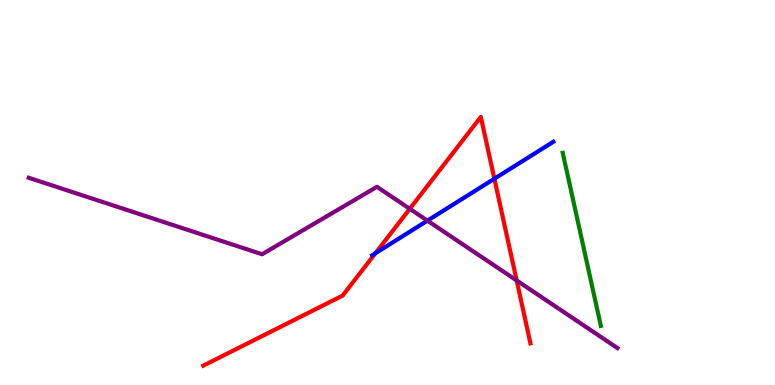[{'lines': ['blue', 'red'], 'intersections': [{'x': 4.84, 'y': 3.42}, {'x': 6.38, 'y': 5.36}]}, {'lines': ['green', 'red'], 'intersections': []}, {'lines': ['purple', 'red'], 'intersections': [{'x': 5.29, 'y': 4.58}, {'x': 6.67, 'y': 2.71}]}, {'lines': ['blue', 'green'], 'intersections': []}, {'lines': ['blue', 'purple'], 'intersections': [{'x': 5.52, 'y': 4.27}]}, {'lines': ['green', 'purple'], 'intersections': []}]